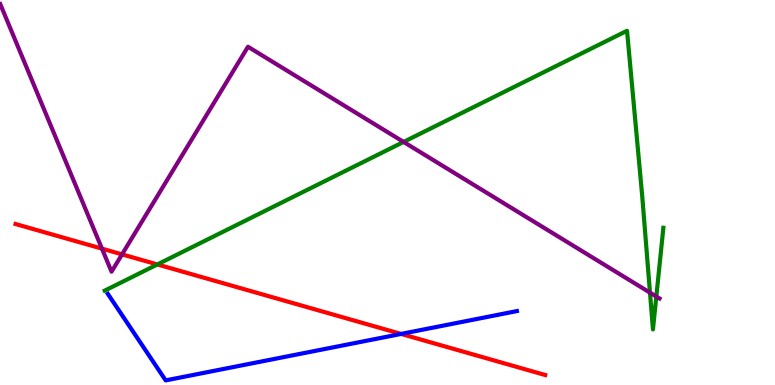[{'lines': ['blue', 'red'], 'intersections': [{'x': 5.18, 'y': 1.33}]}, {'lines': ['green', 'red'], 'intersections': [{'x': 2.03, 'y': 3.13}]}, {'lines': ['purple', 'red'], 'intersections': [{'x': 1.32, 'y': 3.54}, {'x': 1.57, 'y': 3.39}]}, {'lines': ['blue', 'green'], 'intersections': []}, {'lines': ['blue', 'purple'], 'intersections': []}, {'lines': ['green', 'purple'], 'intersections': [{'x': 5.21, 'y': 6.31}, {'x': 8.39, 'y': 2.4}, {'x': 8.47, 'y': 2.3}]}]